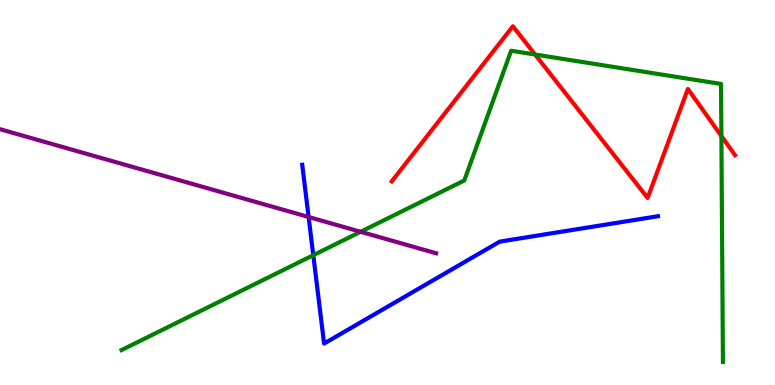[{'lines': ['blue', 'red'], 'intersections': []}, {'lines': ['green', 'red'], 'intersections': [{'x': 6.9, 'y': 8.58}, {'x': 9.31, 'y': 6.47}]}, {'lines': ['purple', 'red'], 'intersections': []}, {'lines': ['blue', 'green'], 'intersections': [{'x': 4.04, 'y': 3.37}]}, {'lines': ['blue', 'purple'], 'intersections': [{'x': 3.98, 'y': 4.36}]}, {'lines': ['green', 'purple'], 'intersections': [{'x': 4.65, 'y': 3.98}]}]